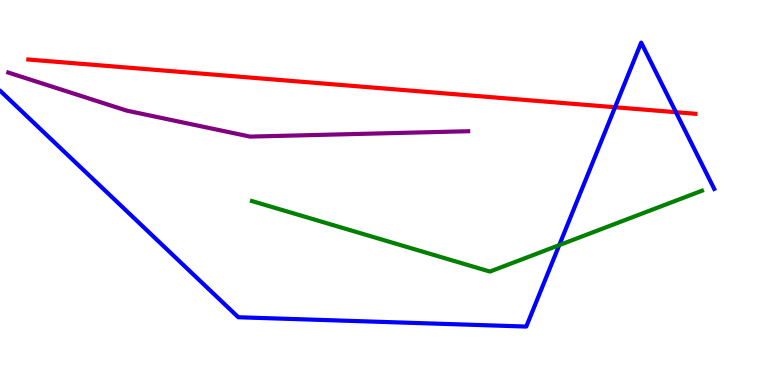[{'lines': ['blue', 'red'], 'intersections': [{'x': 7.94, 'y': 7.21}, {'x': 8.72, 'y': 7.09}]}, {'lines': ['green', 'red'], 'intersections': []}, {'lines': ['purple', 'red'], 'intersections': []}, {'lines': ['blue', 'green'], 'intersections': [{'x': 7.22, 'y': 3.63}]}, {'lines': ['blue', 'purple'], 'intersections': []}, {'lines': ['green', 'purple'], 'intersections': []}]